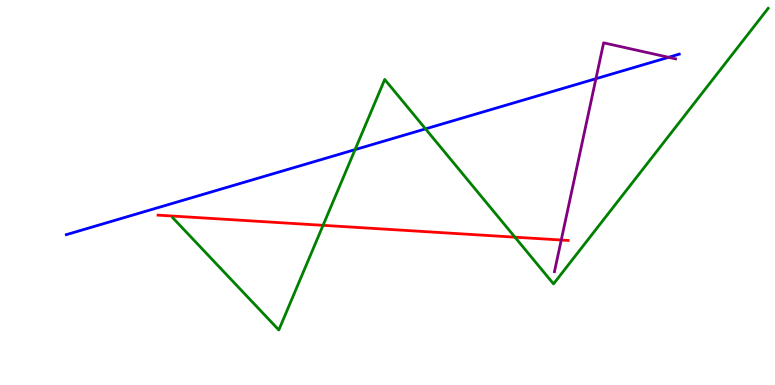[{'lines': ['blue', 'red'], 'intersections': []}, {'lines': ['green', 'red'], 'intersections': [{'x': 4.17, 'y': 4.15}, {'x': 6.64, 'y': 3.84}]}, {'lines': ['purple', 'red'], 'intersections': [{'x': 7.24, 'y': 3.77}]}, {'lines': ['blue', 'green'], 'intersections': [{'x': 4.58, 'y': 6.11}, {'x': 5.49, 'y': 6.65}]}, {'lines': ['blue', 'purple'], 'intersections': [{'x': 7.69, 'y': 7.96}, {'x': 8.63, 'y': 8.51}]}, {'lines': ['green', 'purple'], 'intersections': []}]